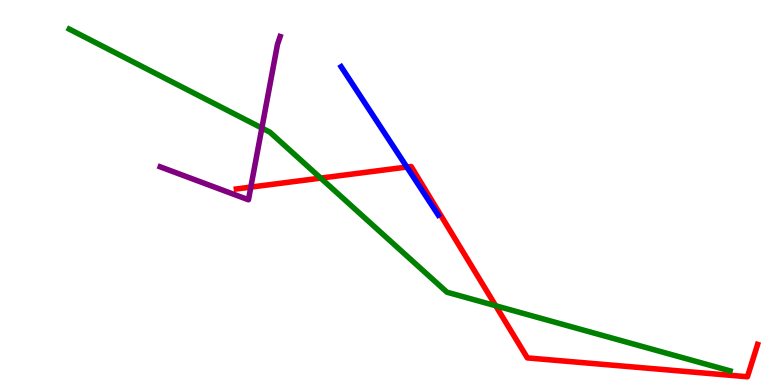[{'lines': ['blue', 'red'], 'intersections': [{'x': 5.25, 'y': 5.66}]}, {'lines': ['green', 'red'], 'intersections': [{'x': 4.14, 'y': 5.37}, {'x': 6.4, 'y': 2.06}]}, {'lines': ['purple', 'red'], 'intersections': [{'x': 3.24, 'y': 5.14}]}, {'lines': ['blue', 'green'], 'intersections': []}, {'lines': ['blue', 'purple'], 'intersections': []}, {'lines': ['green', 'purple'], 'intersections': [{'x': 3.38, 'y': 6.67}]}]